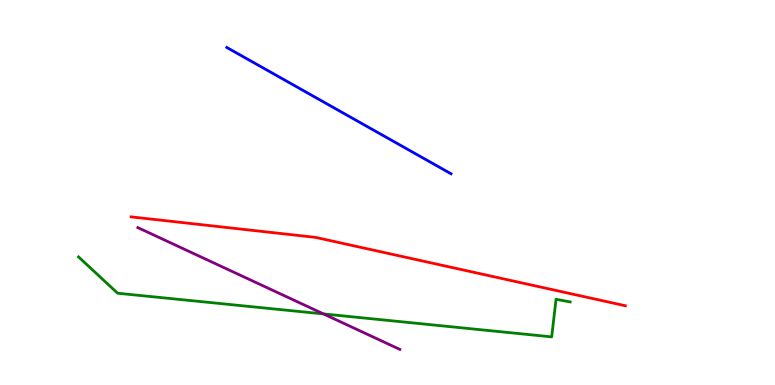[{'lines': ['blue', 'red'], 'intersections': []}, {'lines': ['green', 'red'], 'intersections': []}, {'lines': ['purple', 'red'], 'intersections': []}, {'lines': ['blue', 'green'], 'intersections': []}, {'lines': ['blue', 'purple'], 'intersections': []}, {'lines': ['green', 'purple'], 'intersections': [{'x': 4.17, 'y': 1.85}]}]